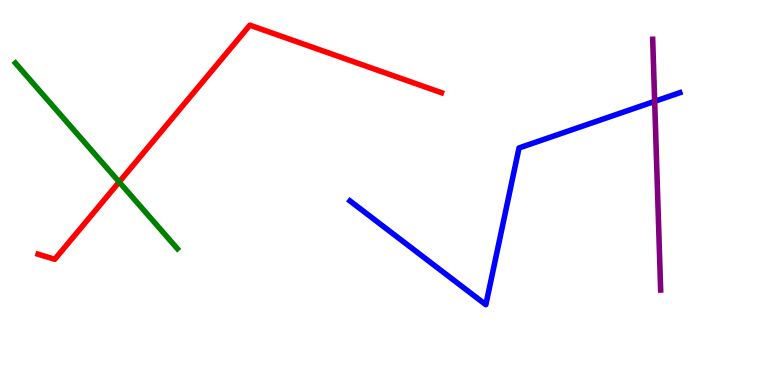[{'lines': ['blue', 'red'], 'intersections': []}, {'lines': ['green', 'red'], 'intersections': [{'x': 1.54, 'y': 5.27}]}, {'lines': ['purple', 'red'], 'intersections': []}, {'lines': ['blue', 'green'], 'intersections': []}, {'lines': ['blue', 'purple'], 'intersections': [{'x': 8.45, 'y': 7.37}]}, {'lines': ['green', 'purple'], 'intersections': []}]